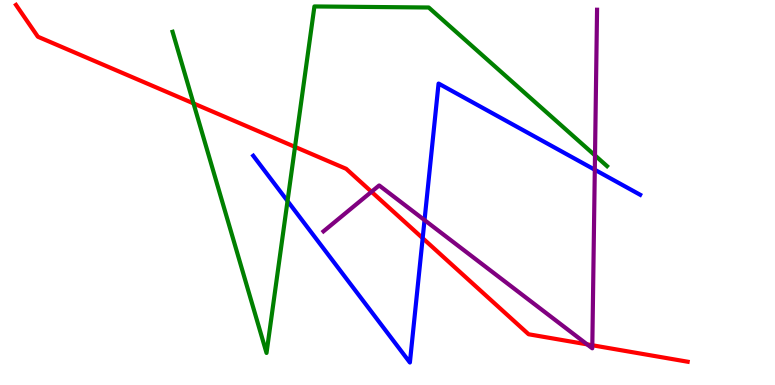[{'lines': ['blue', 'red'], 'intersections': [{'x': 5.45, 'y': 3.81}]}, {'lines': ['green', 'red'], 'intersections': [{'x': 2.5, 'y': 7.31}, {'x': 3.81, 'y': 6.18}]}, {'lines': ['purple', 'red'], 'intersections': [{'x': 4.79, 'y': 5.02}, {'x': 7.58, 'y': 1.06}, {'x': 7.64, 'y': 1.03}]}, {'lines': ['blue', 'green'], 'intersections': [{'x': 3.71, 'y': 4.78}]}, {'lines': ['blue', 'purple'], 'intersections': [{'x': 5.48, 'y': 4.28}, {'x': 7.67, 'y': 5.59}]}, {'lines': ['green', 'purple'], 'intersections': [{'x': 7.68, 'y': 5.96}]}]